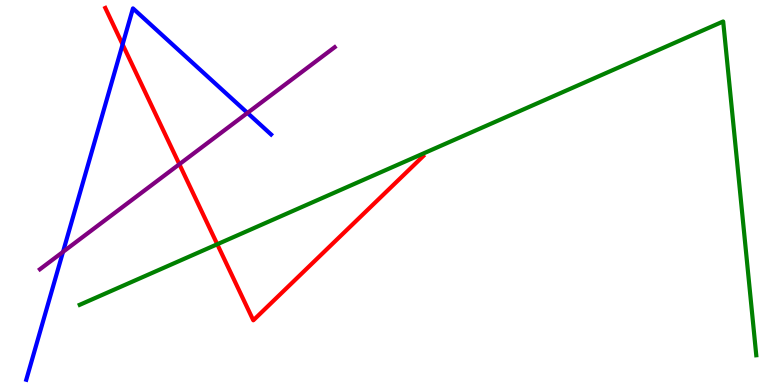[{'lines': ['blue', 'red'], 'intersections': [{'x': 1.58, 'y': 8.85}]}, {'lines': ['green', 'red'], 'intersections': [{'x': 2.8, 'y': 3.66}]}, {'lines': ['purple', 'red'], 'intersections': [{'x': 2.31, 'y': 5.73}]}, {'lines': ['blue', 'green'], 'intersections': []}, {'lines': ['blue', 'purple'], 'intersections': [{'x': 0.813, 'y': 3.46}, {'x': 3.19, 'y': 7.07}]}, {'lines': ['green', 'purple'], 'intersections': []}]